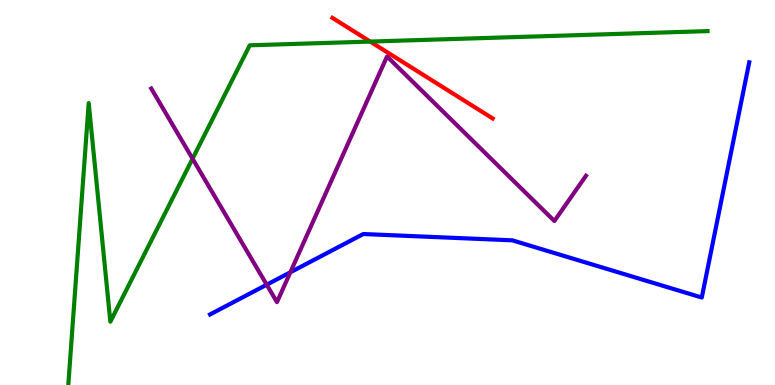[{'lines': ['blue', 'red'], 'intersections': []}, {'lines': ['green', 'red'], 'intersections': [{'x': 4.78, 'y': 8.92}]}, {'lines': ['purple', 'red'], 'intersections': []}, {'lines': ['blue', 'green'], 'intersections': []}, {'lines': ['blue', 'purple'], 'intersections': [{'x': 3.44, 'y': 2.6}, {'x': 3.75, 'y': 2.93}]}, {'lines': ['green', 'purple'], 'intersections': [{'x': 2.48, 'y': 5.88}]}]